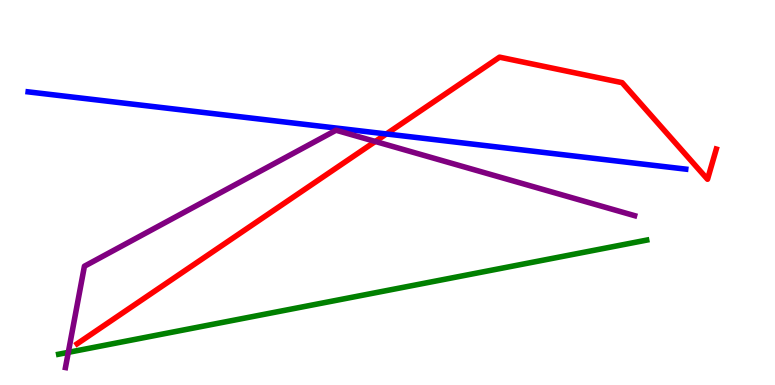[{'lines': ['blue', 'red'], 'intersections': [{'x': 4.99, 'y': 6.52}]}, {'lines': ['green', 'red'], 'intersections': []}, {'lines': ['purple', 'red'], 'intersections': [{'x': 4.84, 'y': 6.33}]}, {'lines': ['blue', 'green'], 'intersections': []}, {'lines': ['blue', 'purple'], 'intersections': []}, {'lines': ['green', 'purple'], 'intersections': [{'x': 0.881, 'y': 0.848}]}]